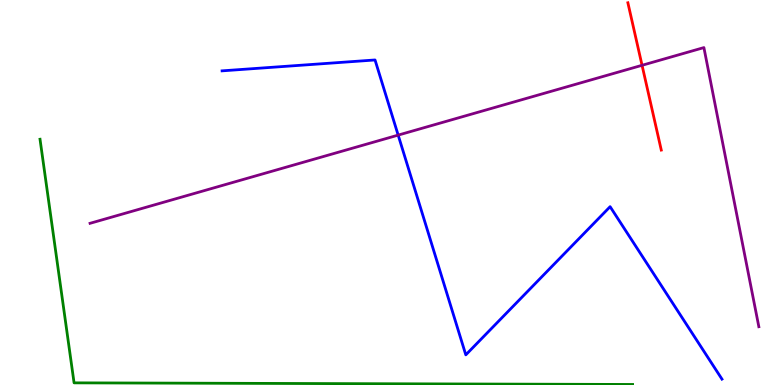[{'lines': ['blue', 'red'], 'intersections': []}, {'lines': ['green', 'red'], 'intersections': []}, {'lines': ['purple', 'red'], 'intersections': [{'x': 8.28, 'y': 8.3}]}, {'lines': ['blue', 'green'], 'intersections': []}, {'lines': ['blue', 'purple'], 'intersections': [{'x': 5.14, 'y': 6.49}]}, {'lines': ['green', 'purple'], 'intersections': []}]